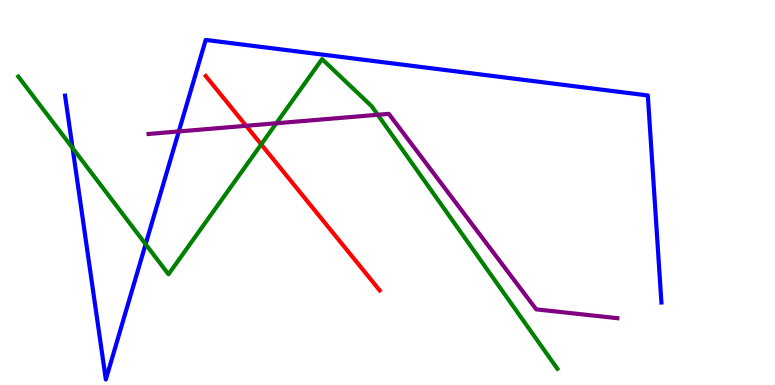[{'lines': ['blue', 'red'], 'intersections': []}, {'lines': ['green', 'red'], 'intersections': [{'x': 3.37, 'y': 6.25}]}, {'lines': ['purple', 'red'], 'intersections': [{'x': 3.18, 'y': 6.73}]}, {'lines': ['blue', 'green'], 'intersections': [{'x': 0.937, 'y': 6.16}, {'x': 1.88, 'y': 3.66}]}, {'lines': ['blue', 'purple'], 'intersections': [{'x': 2.31, 'y': 6.59}]}, {'lines': ['green', 'purple'], 'intersections': [{'x': 3.57, 'y': 6.8}, {'x': 4.87, 'y': 7.02}]}]